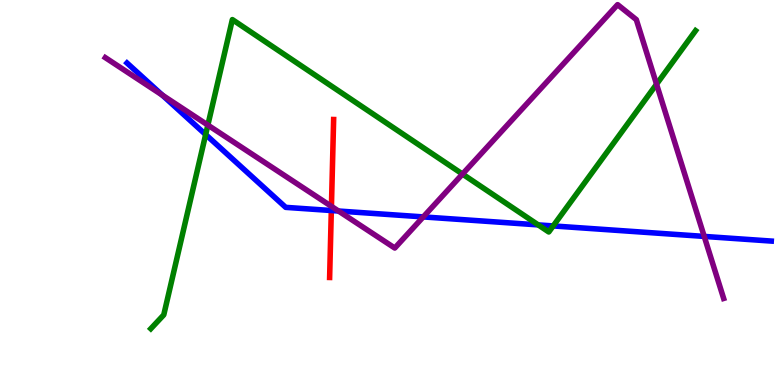[{'lines': ['blue', 'red'], 'intersections': [{'x': 4.28, 'y': 4.53}]}, {'lines': ['green', 'red'], 'intersections': []}, {'lines': ['purple', 'red'], 'intersections': [{'x': 4.28, 'y': 4.64}]}, {'lines': ['blue', 'green'], 'intersections': [{'x': 2.65, 'y': 6.51}, {'x': 6.94, 'y': 4.16}, {'x': 7.14, 'y': 4.13}]}, {'lines': ['blue', 'purple'], 'intersections': [{'x': 2.09, 'y': 7.53}, {'x': 4.37, 'y': 4.52}, {'x': 5.46, 'y': 4.37}, {'x': 9.09, 'y': 3.86}]}, {'lines': ['green', 'purple'], 'intersections': [{'x': 2.68, 'y': 6.75}, {'x': 5.97, 'y': 5.48}, {'x': 8.47, 'y': 7.81}]}]